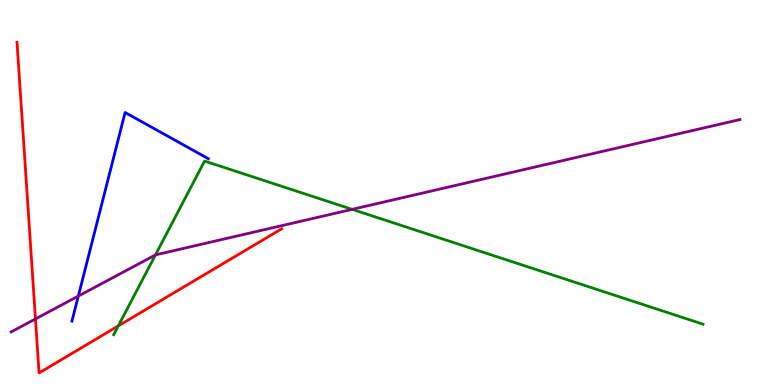[{'lines': ['blue', 'red'], 'intersections': []}, {'lines': ['green', 'red'], 'intersections': [{'x': 1.53, 'y': 1.54}]}, {'lines': ['purple', 'red'], 'intersections': [{'x': 0.458, 'y': 1.72}]}, {'lines': ['blue', 'green'], 'intersections': []}, {'lines': ['blue', 'purple'], 'intersections': [{'x': 1.01, 'y': 2.31}]}, {'lines': ['green', 'purple'], 'intersections': [{'x': 2.01, 'y': 3.38}, {'x': 4.54, 'y': 4.56}]}]